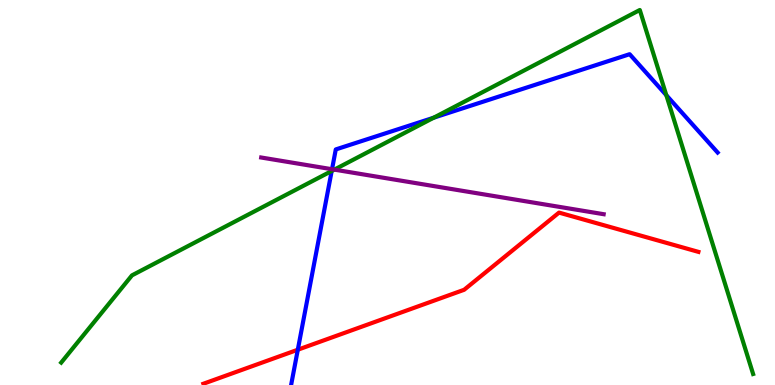[{'lines': ['blue', 'red'], 'intersections': [{'x': 3.84, 'y': 0.916}]}, {'lines': ['green', 'red'], 'intersections': []}, {'lines': ['purple', 'red'], 'intersections': []}, {'lines': ['blue', 'green'], 'intersections': [{'x': 4.28, 'y': 5.56}, {'x': 5.6, 'y': 6.94}, {'x': 8.6, 'y': 7.53}]}, {'lines': ['blue', 'purple'], 'intersections': [{'x': 4.28, 'y': 5.6}]}, {'lines': ['green', 'purple'], 'intersections': [{'x': 4.31, 'y': 5.59}]}]